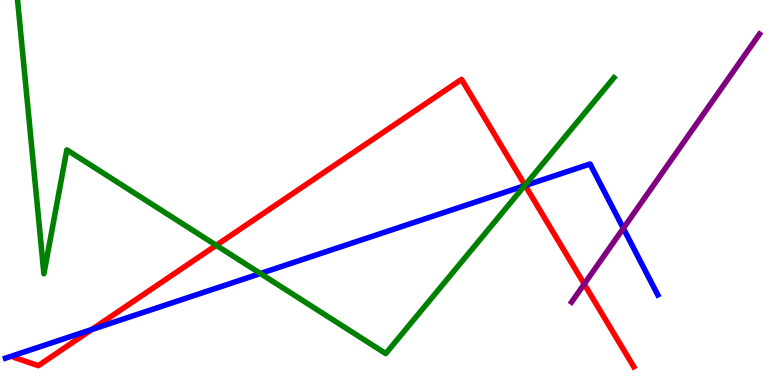[{'lines': ['blue', 'red'], 'intersections': [{'x': 1.18, 'y': 1.44}, {'x': 6.78, 'y': 5.18}]}, {'lines': ['green', 'red'], 'intersections': [{'x': 2.79, 'y': 3.63}, {'x': 6.77, 'y': 5.19}]}, {'lines': ['purple', 'red'], 'intersections': [{'x': 7.54, 'y': 2.62}]}, {'lines': ['blue', 'green'], 'intersections': [{'x': 3.36, 'y': 2.9}, {'x': 6.77, 'y': 5.18}]}, {'lines': ['blue', 'purple'], 'intersections': [{'x': 8.04, 'y': 4.07}]}, {'lines': ['green', 'purple'], 'intersections': []}]